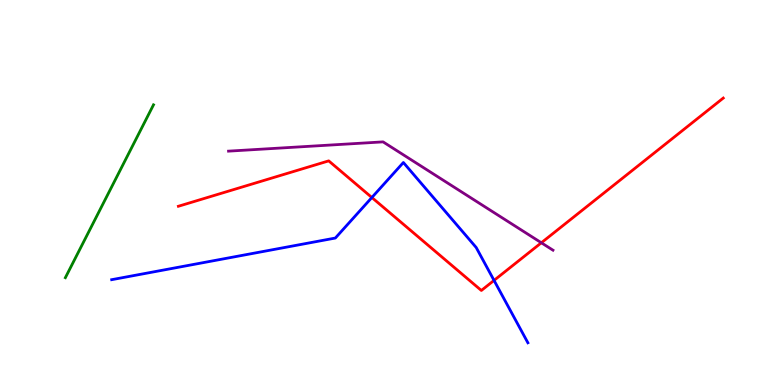[{'lines': ['blue', 'red'], 'intersections': [{'x': 4.8, 'y': 4.87}, {'x': 6.37, 'y': 2.72}]}, {'lines': ['green', 'red'], 'intersections': []}, {'lines': ['purple', 'red'], 'intersections': [{'x': 6.99, 'y': 3.69}]}, {'lines': ['blue', 'green'], 'intersections': []}, {'lines': ['blue', 'purple'], 'intersections': []}, {'lines': ['green', 'purple'], 'intersections': []}]